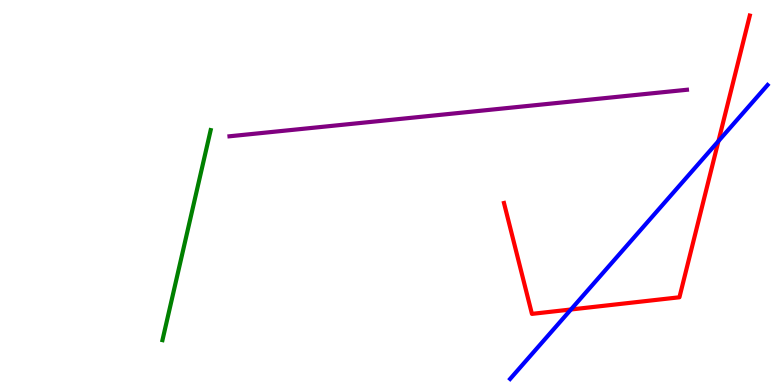[{'lines': ['blue', 'red'], 'intersections': [{'x': 7.37, 'y': 1.96}, {'x': 9.27, 'y': 6.33}]}, {'lines': ['green', 'red'], 'intersections': []}, {'lines': ['purple', 'red'], 'intersections': []}, {'lines': ['blue', 'green'], 'intersections': []}, {'lines': ['blue', 'purple'], 'intersections': []}, {'lines': ['green', 'purple'], 'intersections': []}]